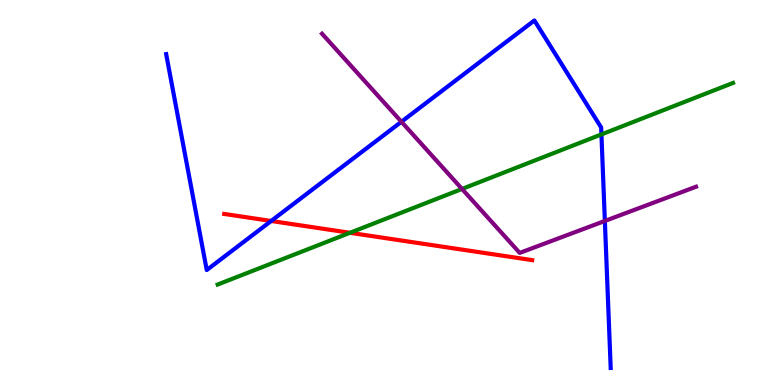[{'lines': ['blue', 'red'], 'intersections': [{'x': 3.5, 'y': 4.26}]}, {'lines': ['green', 'red'], 'intersections': [{'x': 4.52, 'y': 3.95}]}, {'lines': ['purple', 'red'], 'intersections': []}, {'lines': ['blue', 'green'], 'intersections': [{'x': 7.76, 'y': 6.51}]}, {'lines': ['blue', 'purple'], 'intersections': [{'x': 5.18, 'y': 6.84}, {'x': 7.8, 'y': 4.26}]}, {'lines': ['green', 'purple'], 'intersections': [{'x': 5.96, 'y': 5.09}]}]